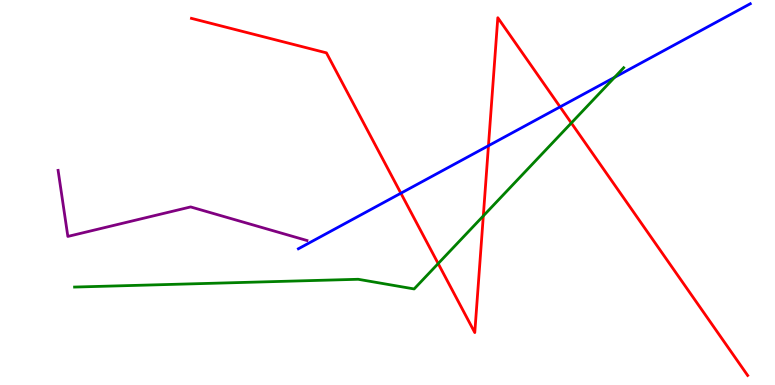[{'lines': ['blue', 'red'], 'intersections': [{'x': 5.17, 'y': 4.98}, {'x': 6.3, 'y': 6.21}, {'x': 7.23, 'y': 7.22}]}, {'lines': ['green', 'red'], 'intersections': [{'x': 5.65, 'y': 3.15}, {'x': 6.24, 'y': 4.39}, {'x': 7.37, 'y': 6.81}]}, {'lines': ['purple', 'red'], 'intersections': []}, {'lines': ['blue', 'green'], 'intersections': [{'x': 7.93, 'y': 7.99}]}, {'lines': ['blue', 'purple'], 'intersections': []}, {'lines': ['green', 'purple'], 'intersections': []}]